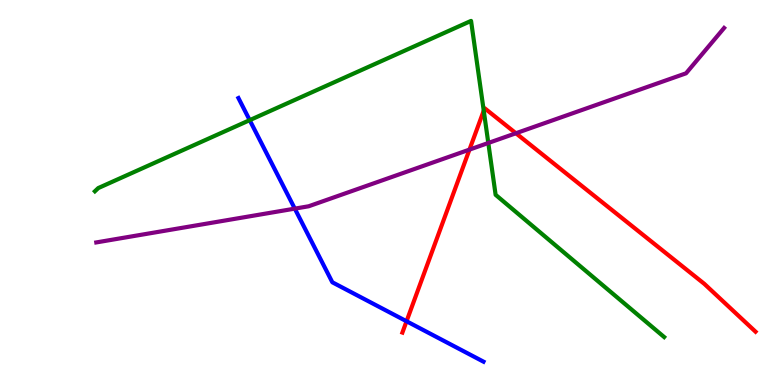[{'lines': ['blue', 'red'], 'intersections': [{'x': 5.25, 'y': 1.66}]}, {'lines': ['green', 'red'], 'intersections': [{'x': 6.24, 'y': 7.13}]}, {'lines': ['purple', 'red'], 'intersections': [{'x': 6.06, 'y': 6.11}, {'x': 6.66, 'y': 6.54}]}, {'lines': ['blue', 'green'], 'intersections': [{'x': 3.22, 'y': 6.88}]}, {'lines': ['blue', 'purple'], 'intersections': [{'x': 3.8, 'y': 4.58}]}, {'lines': ['green', 'purple'], 'intersections': [{'x': 6.3, 'y': 6.29}]}]